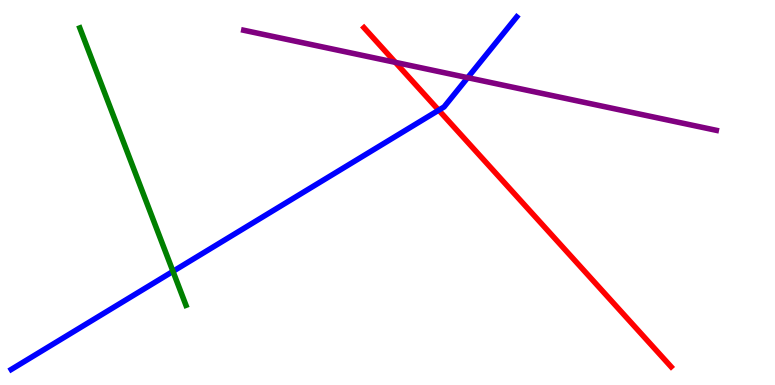[{'lines': ['blue', 'red'], 'intersections': [{'x': 5.66, 'y': 7.14}]}, {'lines': ['green', 'red'], 'intersections': []}, {'lines': ['purple', 'red'], 'intersections': [{'x': 5.1, 'y': 8.38}]}, {'lines': ['blue', 'green'], 'intersections': [{'x': 2.23, 'y': 2.95}]}, {'lines': ['blue', 'purple'], 'intersections': [{'x': 6.03, 'y': 7.98}]}, {'lines': ['green', 'purple'], 'intersections': []}]